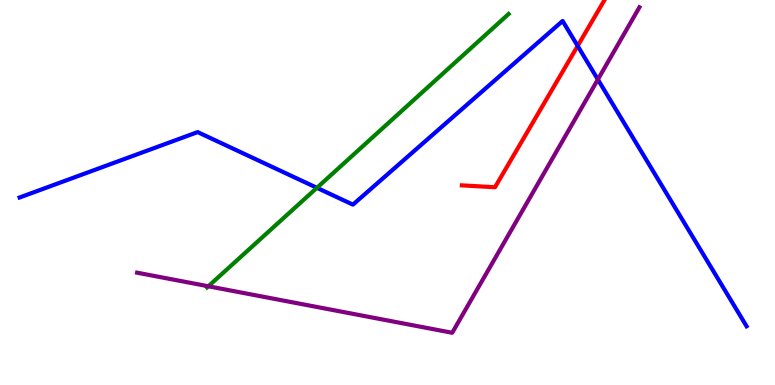[{'lines': ['blue', 'red'], 'intersections': [{'x': 7.45, 'y': 8.81}]}, {'lines': ['green', 'red'], 'intersections': []}, {'lines': ['purple', 'red'], 'intersections': []}, {'lines': ['blue', 'green'], 'intersections': [{'x': 4.09, 'y': 5.12}]}, {'lines': ['blue', 'purple'], 'intersections': [{'x': 7.71, 'y': 7.94}]}, {'lines': ['green', 'purple'], 'intersections': [{'x': 2.69, 'y': 2.56}]}]